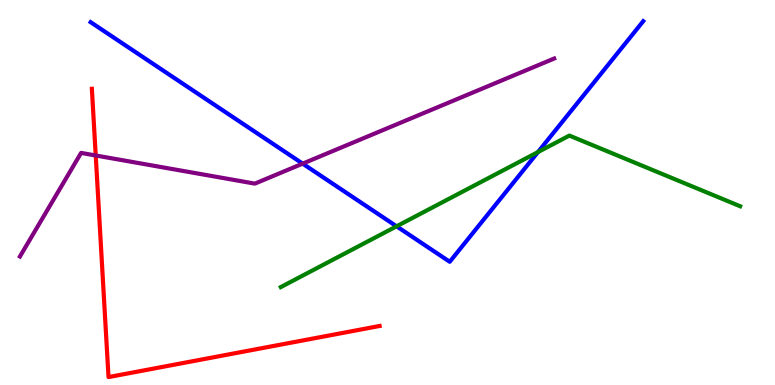[{'lines': ['blue', 'red'], 'intersections': []}, {'lines': ['green', 'red'], 'intersections': []}, {'lines': ['purple', 'red'], 'intersections': [{'x': 1.24, 'y': 5.96}]}, {'lines': ['blue', 'green'], 'intersections': [{'x': 5.12, 'y': 4.12}, {'x': 6.94, 'y': 6.05}]}, {'lines': ['blue', 'purple'], 'intersections': [{'x': 3.91, 'y': 5.75}]}, {'lines': ['green', 'purple'], 'intersections': []}]